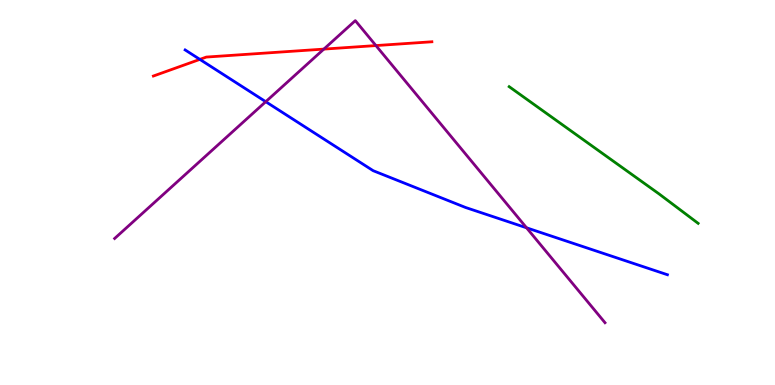[{'lines': ['blue', 'red'], 'intersections': [{'x': 2.58, 'y': 8.46}]}, {'lines': ['green', 'red'], 'intersections': []}, {'lines': ['purple', 'red'], 'intersections': [{'x': 4.18, 'y': 8.72}, {'x': 4.85, 'y': 8.82}]}, {'lines': ['blue', 'green'], 'intersections': []}, {'lines': ['blue', 'purple'], 'intersections': [{'x': 3.43, 'y': 7.36}, {'x': 6.79, 'y': 4.08}]}, {'lines': ['green', 'purple'], 'intersections': []}]